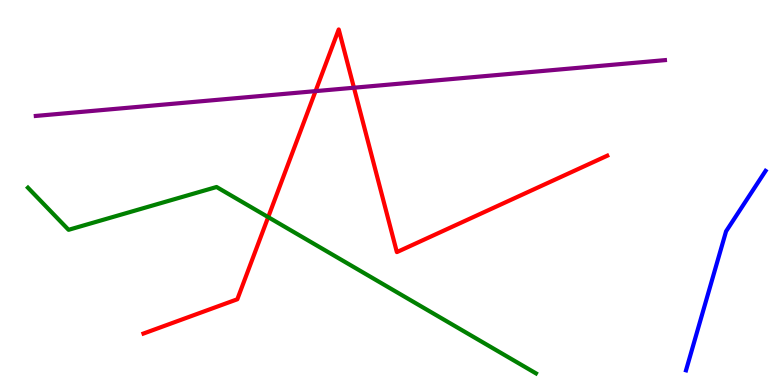[{'lines': ['blue', 'red'], 'intersections': []}, {'lines': ['green', 'red'], 'intersections': [{'x': 3.46, 'y': 4.36}]}, {'lines': ['purple', 'red'], 'intersections': [{'x': 4.07, 'y': 7.63}, {'x': 4.57, 'y': 7.72}]}, {'lines': ['blue', 'green'], 'intersections': []}, {'lines': ['blue', 'purple'], 'intersections': []}, {'lines': ['green', 'purple'], 'intersections': []}]